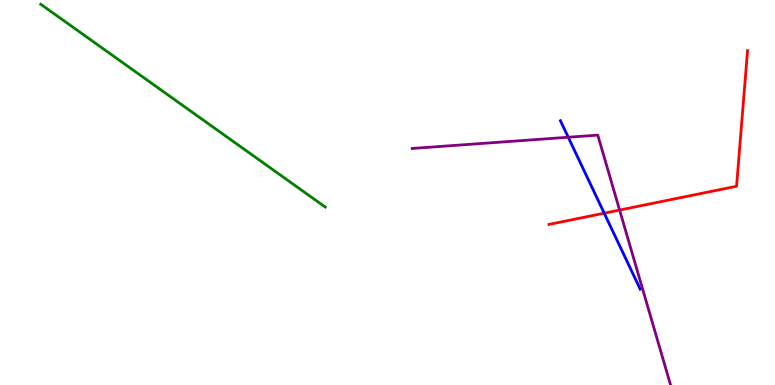[{'lines': ['blue', 'red'], 'intersections': [{'x': 7.8, 'y': 4.46}]}, {'lines': ['green', 'red'], 'intersections': []}, {'lines': ['purple', 'red'], 'intersections': [{'x': 7.99, 'y': 4.54}]}, {'lines': ['blue', 'green'], 'intersections': []}, {'lines': ['blue', 'purple'], 'intersections': [{'x': 7.33, 'y': 6.44}]}, {'lines': ['green', 'purple'], 'intersections': []}]